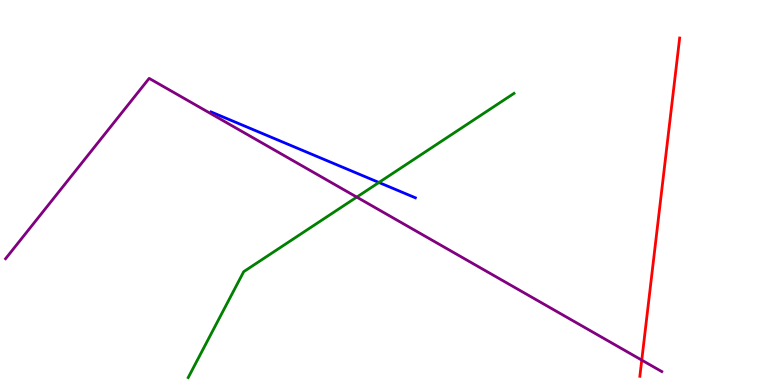[{'lines': ['blue', 'red'], 'intersections': []}, {'lines': ['green', 'red'], 'intersections': []}, {'lines': ['purple', 'red'], 'intersections': [{'x': 8.28, 'y': 0.646}]}, {'lines': ['blue', 'green'], 'intersections': [{'x': 4.89, 'y': 5.26}]}, {'lines': ['blue', 'purple'], 'intersections': []}, {'lines': ['green', 'purple'], 'intersections': [{'x': 4.6, 'y': 4.88}]}]